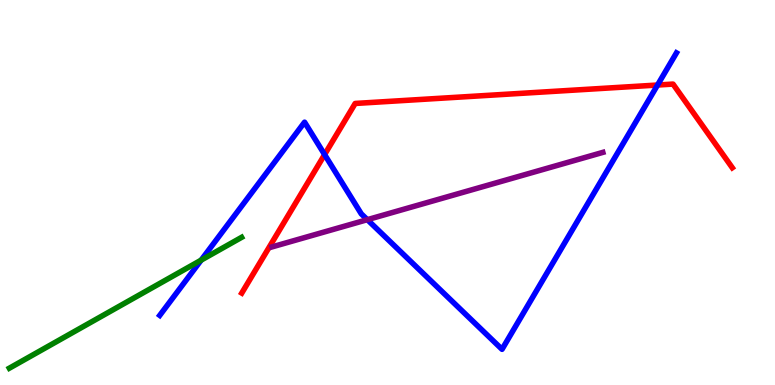[{'lines': ['blue', 'red'], 'intersections': [{'x': 4.19, 'y': 5.99}, {'x': 8.48, 'y': 7.79}]}, {'lines': ['green', 'red'], 'intersections': []}, {'lines': ['purple', 'red'], 'intersections': []}, {'lines': ['blue', 'green'], 'intersections': [{'x': 2.6, 'y': 3.24}]}, {'lines': ['blue', 'purple'], 'intersections': [{'x': 4.74, 'y': 4.29}]}, {'lines': ['green', 'purple'], 'intersections': []}]